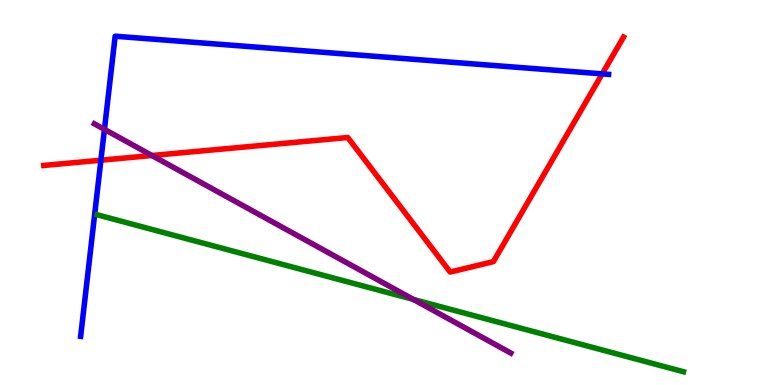[{'lines': ['blue', 'red'], 'intersections': [{'x': 1.3, 'y': 5.84}, {'x': 7.77, 'y': 8.08}]}, {'lines': ['green', 'red'], 'intersections': []}, {'lines': ['purple', 'red'], 'intersections': [{'x': 1.96, 'y': 5.96}]}, {'lines': ['blue', 'green'], 'intersections': []}, {'lines': ['blue', 'purple'], 'intersections': [{'x': 1.35, 'y': 6.64}]}, {'lines': ['green', 'purple'], 'intersections': [{'x': 5.33, 'y': 2.22}]}]